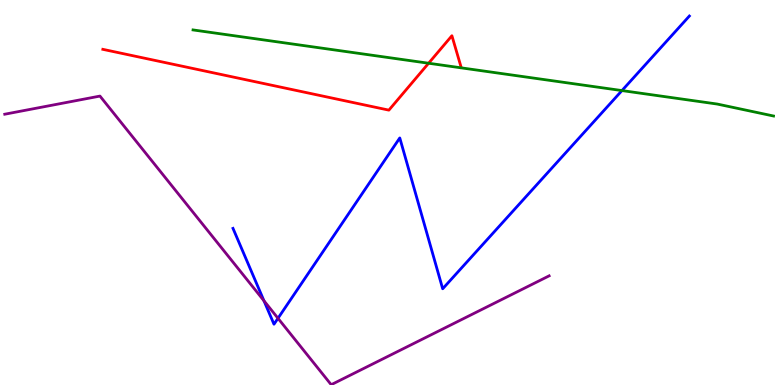[{'lines': ['blue', 'red'], 'intersections': []}, {'lines': ['green', 'red'], 'intersections': [{'x': 5.53, 'y': 8.36}]}, {'lines': ['purple', 'red'], 'intersections': []}, {'lines': ['blue', 'green'], 'intersections': [{'x': 8.03, 'y': 7.65}]}, {'lines': ['blue', 'purple'], 'intersections': [{'x': 3.41, 'y': 2.19}, {'x': 3.59, 'y': 1.73}]}, {'lines': ['green', 'purple'], 'intersections': []}]